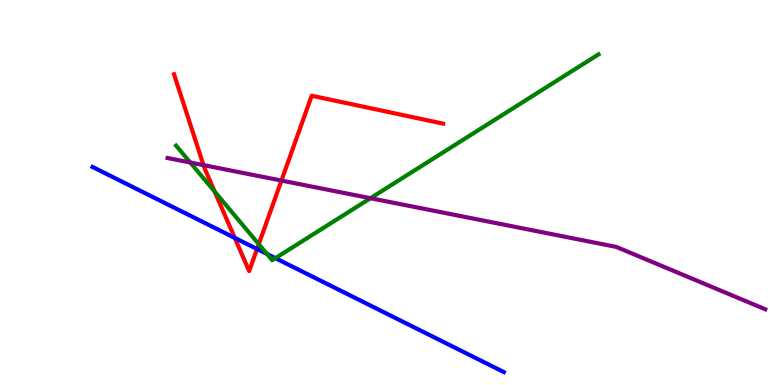[{'lines': ['blue', 'red'], 'intersections': [{'x': 3.03, 'y': 3.82}, {'x': 3.32, 'y': 3.53}]}, {'lines': ['green', 'red'], 'intersections': [{'x': 2.77, 'y': 5.02}, {'x': 3.34, 'y': 3.66}]}, {'lines': ['purple', 'red'], 'intersections': [{'x': 2.63, 'y': 5.71}, {'x': 3.63, 'y': 5.31}]}, {'lines': ['blue', 'green'], 'intersections': [{'x': 3.45, 'y': 3.4}, {'x': 3.55, 'y': 3.29}]}, {'lines': ['blue', 'purple'], 'intersections': []}, {'lines': ['green', 'purple'], 'intersections': [{'x': 2.45, 'y': 5.78}, {'x': 4.78, 'y': 4.85}]}]